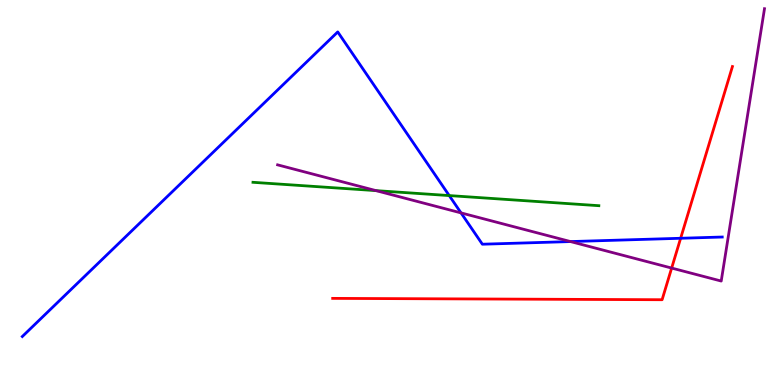[{'lines': ['blue', 'red'], 'intersections': [{'x': 8.78, 'y': 3.81}]}, {'lines': ['green', 'red'], 'intersections': []}, {'lines': ['purple', 'red'], 'intersections': [{'x': 8.67, 'y': 3.04}]}, {'lines': ['blue', 'green'], 'intersections': [{'x': 5.8, 'y': 4.92}]}, {'lines': ['blue', 'purple'], 'intersections': [{'x': 5.95, 'y': 4.47}, {'x': 7.36, 'y': 3.73}]}, {'lines': ['green', 'purple'], 'intersections': [{'x': 4.85, 'y': 5.05}]}]